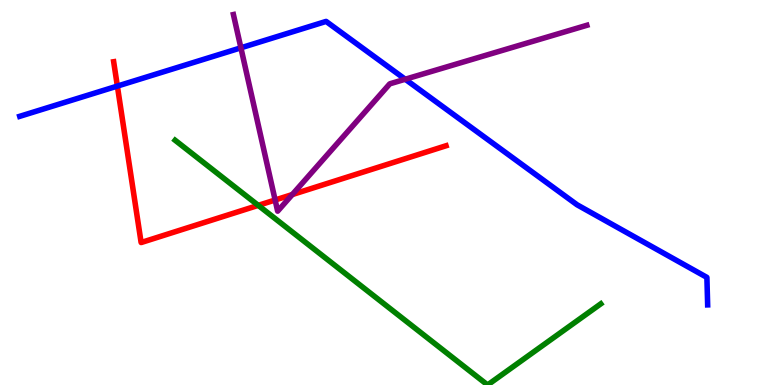[{'lines': ['blue', 'red'], 'intersections': [{'x': 1.51, 'y': 7.76}]}, {'lines': ['green', 'red'], 'intersections': [{'x': 3.33, 'y': 4.67}]}, {'lines': ['purple', 'red'], 'intersections': [{'x': 3.55, 'y': 4.81}, {'x': 3.77, 'y': 4.95}]}, {'lines': ['blue', 'green'], 'intersections': []}, {'lines': ['blue', 'purple'], 'intersections': [{'x': 3.11, 'y': 8.76}, {'x': 5.23, 'y': 7.94}]}, {'lines': ['green', 'purple'], 'intersections': []}]